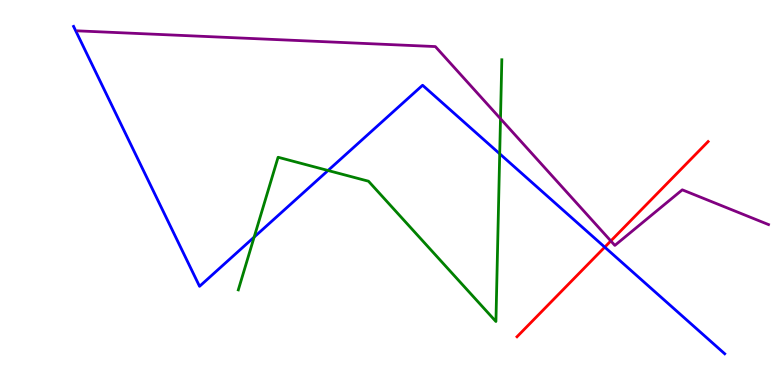[{'lines': ['blue', 'red'], 'intersections': [{'x': 7.8, 'y': 3.58}]}, {'lines': ['green', 'red'], 'intersections': []}, {'lines': ['purple', 'red'], 'intersections': [{'x': 7.88, 'y': 3.74}]}, {'lines': ['blue', 'green'], 'intersections': [{'x': 3.28, 'y': 3.84}, {'x': 4.23, 'y': 5.57}, {'x': 6.45, 'y': 6.01}]}, {'lines': ['blue', 'purple'], 'intersections': []}, {'lines': ['green', 'purple'], 'intersections': [{'x': 6.46, 'y': 6.92}]}]